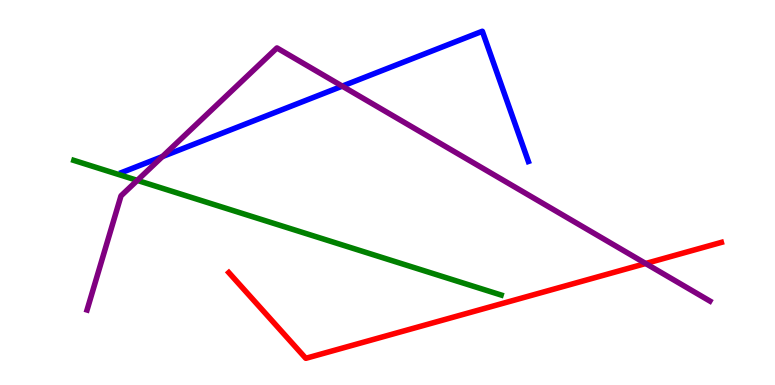[{'lines': ['blue', 'red'], 'intersections': []}, {'lines': ['green', 'red'], 'intersections': []}, {'lines': ['purple', 'red'], 'intersections': [{'x': 8.33, 'y': 3.16}]}, {'lines': ['blue', 'green'], 'intersections': []}, {'lines': ['blue', 'purple'], 'intersections': [{'x': 2.1, 'y': 5.93}, {'x': 4.42, 'y': 7.76}]}, {'lines': ['green', 'purple'], 'intersections': [{'x': 1.77, 'y': 5.31}]}]